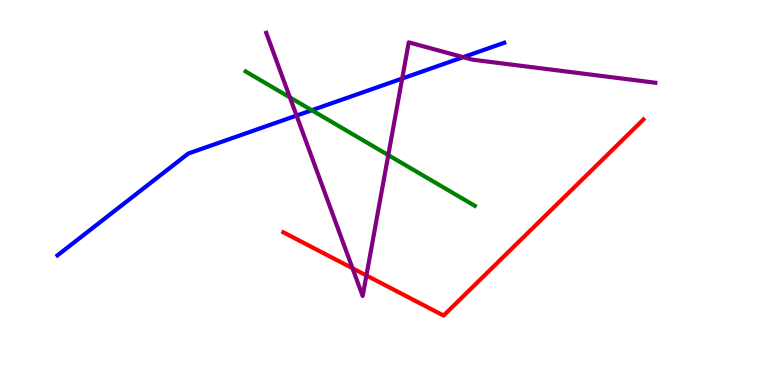[{'lines': ['blue', 'red'], 'intersections': []}, {'lines': ['green', 'red'], 'intersections': []}, {'lines': ['purple', 'red'], 'intersections': [{'x': 4.55, 'y': 3.03}, {'x': 4.73, 'y': 2.84}]}, {'lines': ['blue', 'green'], 'intersections': [{'x': 4.02, 'y': 7.14}]}, {'lines': ['blue', 'purple'], 'intersections': [{'x': 3.83, 'y': 7.0}, {'x': 5.19, 'y': 7.96}, {'x': 5.98, 'y': 8.52}]}, {'lines': ['green', 'purple'], 'intersections': [{'x': 3.74, 'y': 7.47}, {'x': 5.01, 'y': 5.97}]}]